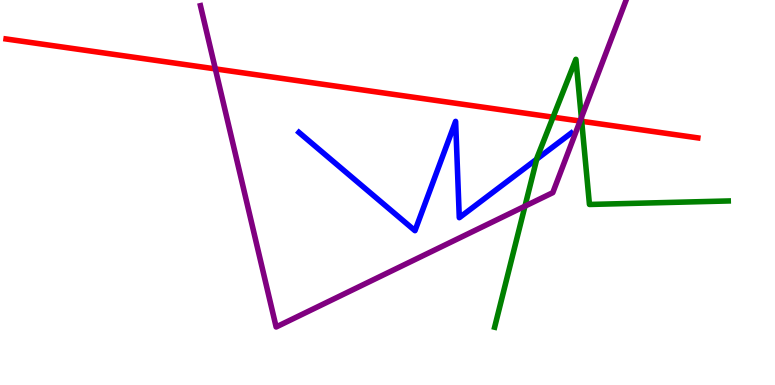[{'lines': ['blue', 'red'], 'intersections': []}, {'lines': ['green', 'red'], 'intersections': [{'x': 7.14, 'y': 6.96}, {'x': 7.51, 'y': 6.85}]}, {'lines': ['purple', 'red'], 'intersections': [{'x': 2.78, 'y': 8.21}, {'x': 7.48, 'y': 6.86}]}, {'lines': ['blue', 'green'], 'intersections': [{'x': 6.93, 'y': 5.87}]}, {'lines': ['blue', 'purple'], 'intersections': []}, {'lines': ['green', 'purple'], 'intersections': [{'x': 6.77, 'y': 4.64}, {'x': 7.5, 'y': 6.94}]}]